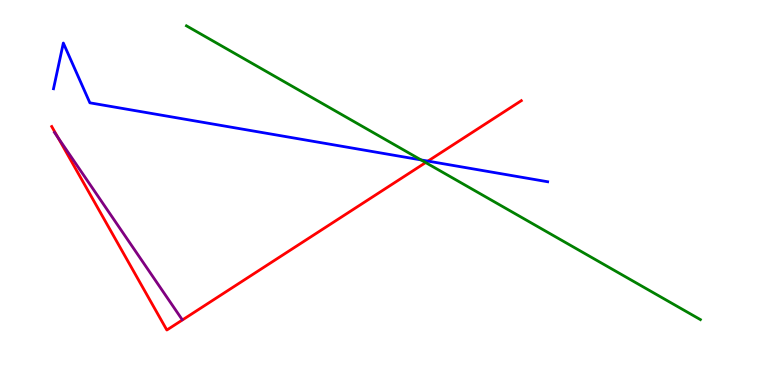[{'lines': ['blue', 'red'], 'intersections': [{'x': 5.52, 'y': 5.82}]}, {'lines': ['green', 'red'], 'intersections': [{'x': 5.49, 'y': 5.78}]}, {'lines': ['purple', 'red'], 'intersections': [{'x': 0.748, 'y': 6.43}]}, {'lines': ['blue', 'green'], 'intersections': [{'x': 5.43, 'y': 5.85}]}, {'lines': ['blue', 'purple'], 'intersections': []}, {'lines': ['green', 'purple'], 'intersections': []}]